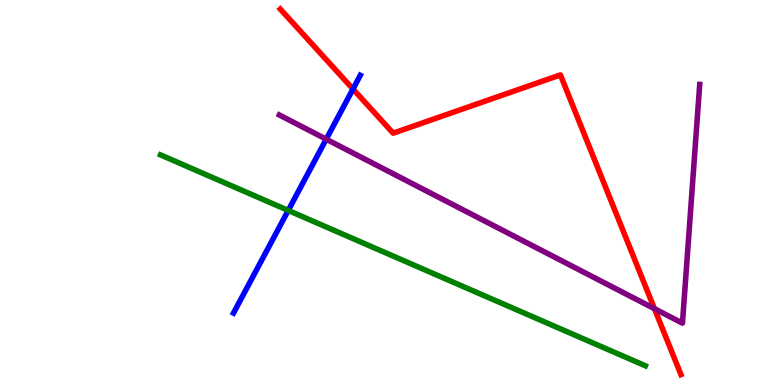[{'lines': ['blue', 'red'], 'intersections': [{'x': 4.55, 'y': 7.69}]}, {'lines': ['green', 'red'], 'intersections': []}, {'lines': ['purple', 'red'], 'intersections': [{'x': 8.44, 'y': 1.98}]}, {'lines': ['blue', 'green'], 'intersections': [{'x': 3.72, 'y': 4.53}]}, {'lines': ['blue', 'purple'], 'intersections': [{'x': 4.21, 'y': 6.38}]}, {'lines': ['green', 'purple'], 'intersections': []}]